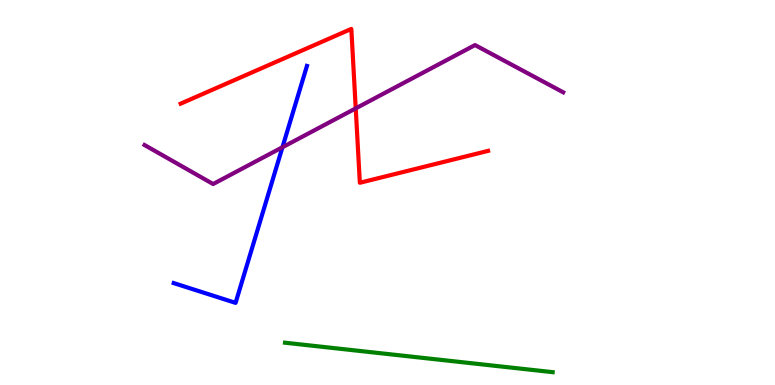[{'lines': ['blue', 'red'], 'intersections': []}, {'lines': ['green', 'red'], 'intersections': []}, {'lines': ['purple', 'red'], 'intersections': [{'x': 4.59, 'y': 7.19}]}, {'lines': ['blue', 'green'], 'intersections': []}, {'lines': ['blue', 'purple'], 'intersections': [{'x': 3.64, 'y': 6.18}]}, {'lines': ['green', 'purple'], 'intersections': []}]